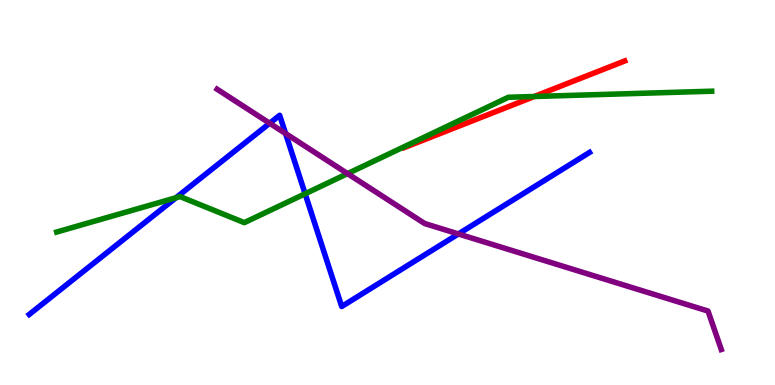[{'lines': ['blue', 'red'], 'intersections': []}, {'lines': ['green', 'red'], 'intersections': [{'x': 6.89, 'y': 7.49}]}, {'lines': ['purple', 'red'], 'intersections': []}, {'lines': ['blue', 'green'], 'intersections': [{'x': 2.27, 'y': 4.86}, {'x': 3.94, 'y': 4.97}]}, {'lines': ['blue', 'purple'], 'intersections': [{'x': 3.48, 'y': 6.8}, {'x': 3.68, 'y': 6.53}, {'x': 5.91, 'y': 3.92}]}, {'lines': ['green', 'purple'], 'intersections': [{'x': 4.48, 'y': 5.49}]}]